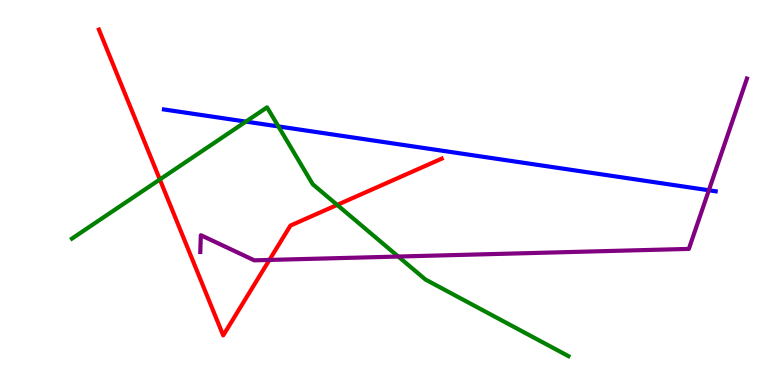[{'lines': ['blue', 'red'], 'intersections': []}, {'lines': ['green', 'red'], 'intersections': [{'x': 2.06, 'y': 5.34}, {'x': 4.35, 'y': 4.68}]}, {'lines': ['purple', 'red'], 'intersections': [{'x': 3.48, 'y': 3.25}]}, {'lines': ['blue', 'green'], 'intersections': [{'x': 3.17, 'y': 6.84}, {'x': 3.59, 'y': 6.72}]}, {'lines': ['blue', 'purple'], 'intersections': [{'x': 9.15, 'y': 5.06}]}, {'lines': ['green', 'purple'], 'intersections': [{'x': 5.14, 'y': 3.34}]}]